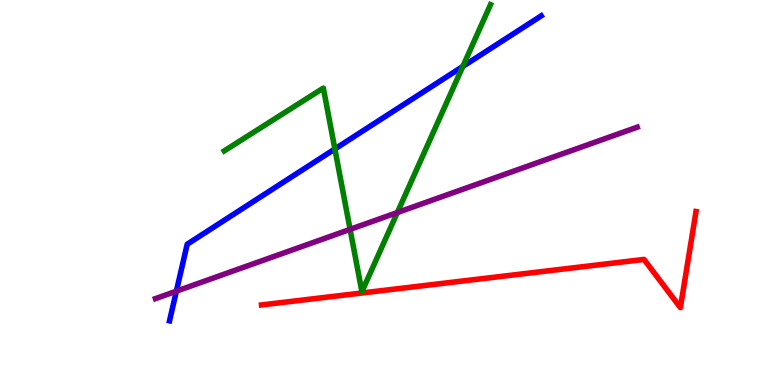[{'lines': ['blue', 'red'], 'intersections': []}, {'lines': ['green', 'red'], 'intersections': []}, {'lines': ['purple', 'red'], 'intersections': []}, {'lines': ['blue', 'green'], 'intersections': [{'x': 4.32, 'y': 6.13}, {'x': 5.97, 'y': 8.27}]}, {'lines': ['blue', 'purple'], 'intersections': [{'x': 2.28, 'y': 2.44}]}, {'lines': ['green', 'purple'], 'intersections': [{'x': 4.52, 'y': 4.04}, {'x': 5.13, 'y': 4.48}]}]